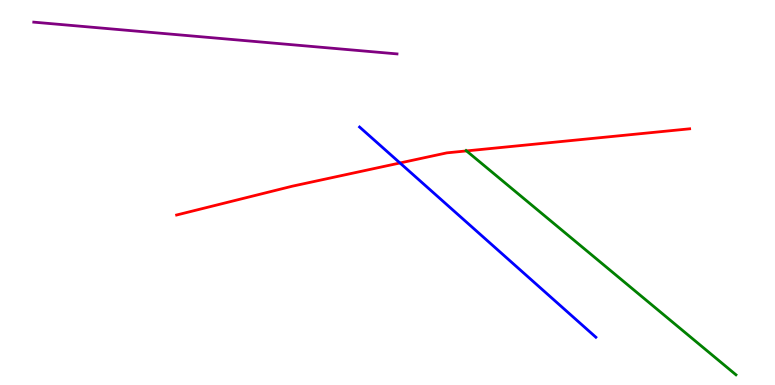[{'lines': ['blue', 'red'], 'intersections': [{'x': 5.16, 'y': 5.77}]}, {'lines': ['green', 'red'], 'intersections': [{'x': 6.02, 'y': 6.08}]}, {'lines': ['purple', 'red'], 'intersections': []}, {'lines': ['blue', 'green'], 'intersections': []}, {'lines': ['blue', 'purple'], 'intersections': []}, {'lines': ['green', 'purple'], 'intersections': []}]